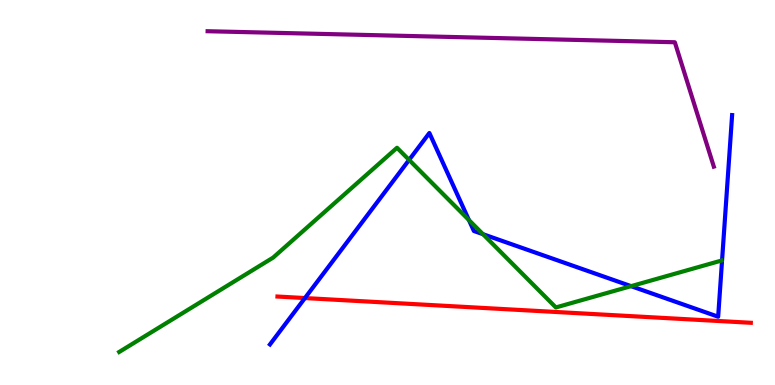[{'lines': ['blue', 'red'], 'intersections': [{'x': 3.93, 'y': 2.26}]}, {'lines': ['green', 'red'], 'intersections': []}, {'lines': ['purple', 'red'], 'intersections': []}, {'lines': ['blue', 'green'], 'intersections': [{'x': 5.28, 'y': 5.85}, {'x': 6.05, 'y': 4.28}, {'x': 6.23, 'y': 3.92}, {'x': 8.14, 'y': 2.57}]}, {'lines': ['blue', 'purple'], 'intersections': []}, {'lines': ['green', 'purple'], 'intersections': []}]